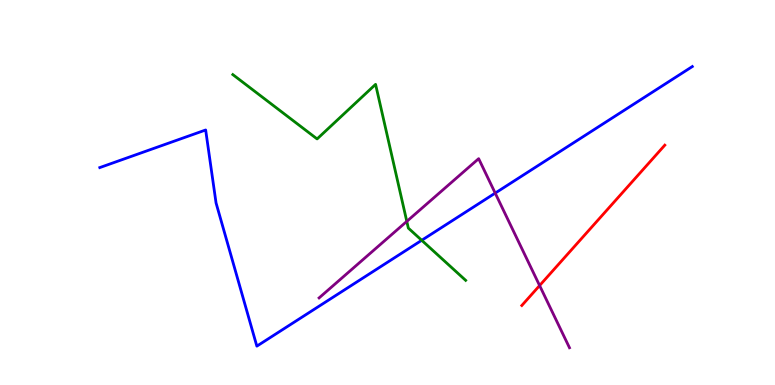[{'lines': ['blue', 'red'], 'intersections': []}, {'lines': ['green', 'red'], 'intersections': []}, {'lines': ['purple', 'red'], 'intersections': [{'x': 6.96, 'y': 2.58}]}, {'lines': ['blue', 'green'], 'intersections': [{'x': 5.44, 'y': 3.76}]}, {'lines': ['blue', 'purple'], 'intersections': [{'x': 6.39, 'y': 4.98}]}, {'lines': ['green', 'purple'], 'intersections': [{'x': 5.25, 'y': 4.25}]}]